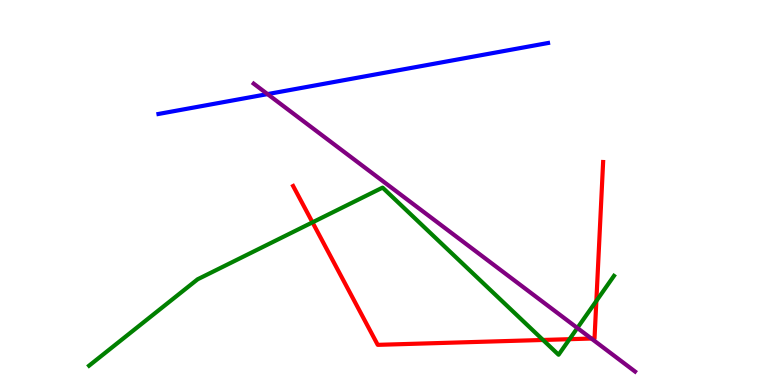[{'lines': ['blue', 'red'], 'intersections': []}, {'lines': ['green', 'red'], 'intersections': [{'x': 4.03, 'y': 4.22}, {'x': 7.01, 'y': 1.17}, {'x': 7.35, 'y': 1.19}, {'x': 7.69, 'y': 2.18}]}, {'lines': ['purple', 'red'], 'intersections': [{'x': 7.63, 'y': 1.21}]}, {'lines': ['blue', 'green'], 'intersections': []}, {'lines': ['blue', 'purple'], 'intersections': [{'x': 3.45, 'y': 7.56}]}, {'lines': ['green', 'purple'], 'intersections': [{'x': 7.45, 'y': 1.48}]}]